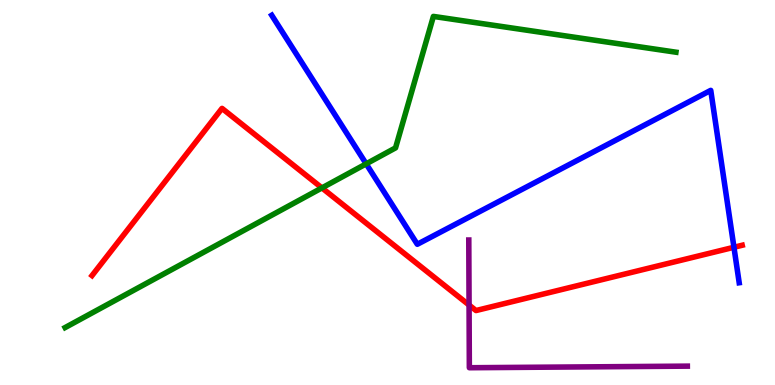[{'lines': ['blue', 'red'], 'intersections': [{'x': 9.47, 'y': 3.58}]}, {'lines': ['green', 'red'], 'intersections': [{'x': 4.15, 'y': 5.12}]}, {'lines': ['purple', 'red'], 'intersections': [{'x': 6.05, 'y': 2.08}]}, {'lines': ['blue', 'green'], 'intersections': [{'x': 4.72, 'y': 5.74}]}, {'lines': ['blue', 'purple'], 'intersections': []}, {'lines': ['green', 'purple'], 'intersections': []}]